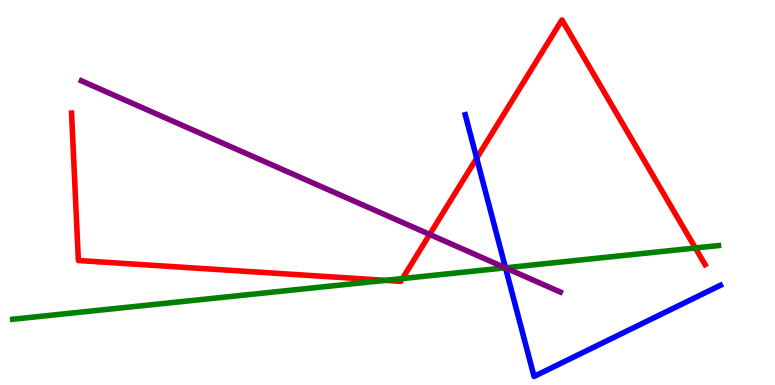[{'lines': ['blue', 'red'], 'intersections': [{'x': 6.15, 'y': 5.89}]}, {'lines': ['green', 'red'], 'intersections': [{'x': 4.97, 'y': 2.72}, {'x': 5.19, 'y': 2.76}, {'x': 8.97, 'y': 3.56}]}, {'lines': ['purple', 'red'], 'intersections': [{'x': 5.54, 'y': 3.91}]}, {'lines': ['blue', 'green'], 'intersections': [{'x': 6.52, 'y': 3.04}]}, {'lines': ['blue', 'purple'], 'intersections': [{'x': 6.52, 'y': 3.04}]}, {'lines': ['green', 'purple'], 'intersections': [{'x': 6.52, 'y': 3.04}]}]